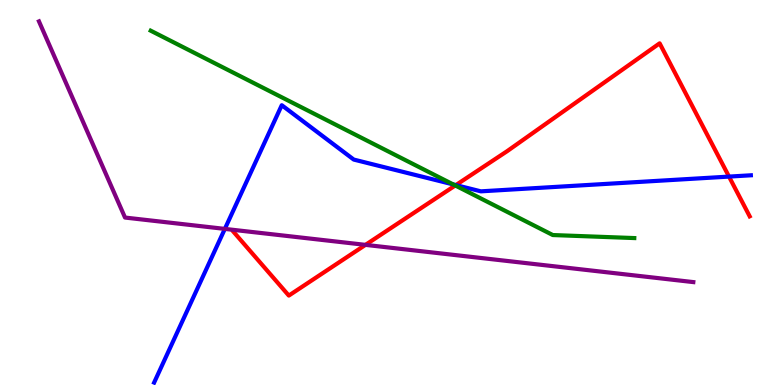[{'lines': ['blue', 'red'], 'intersections': [{'x': 5.88, 'y': 5.19}, {'x': 9.41, 'y': 5.41}]}, {'lines': ['green', 'red'], 'intersections': [{'x': 5.87, 'y': 5.18}]}, {'lines': ['purple', 'red'], 'intersections': [{'x': 4.72, 'y': 3.64}]}, {'lines': ['blue', 'green'], 'intersections': [{'x': 5.85, 'y': 5.21}]}, {'lines': ['blue', 'purple'], 'intersections': [{'x': 2.9, 'y': 4.05}]}, {'lines': ['green', 'purple'], 'intersections': []}]